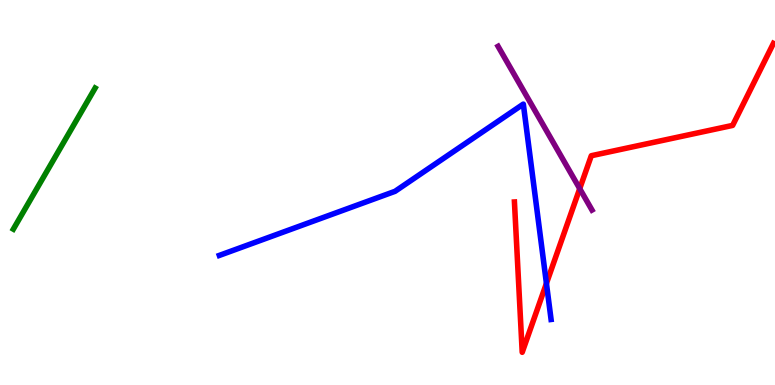[{'lines': ['blue', 'red'], 'intersections': [{'x': 7.05, 'y': 2.64}]}, {'lines': ['green', 'red'], 'intersections': []}, {'lines': ['purple', 'red'], 'intersections': [{'x': 7.48, 'y': 5.1}]}, {'lines': ['blue', 'green'], 'intersections': []}, {'lines': ['blue', 'purple'], 'intersections': []}, {'lines': ['green', 'purple'], 'intersections': []}]